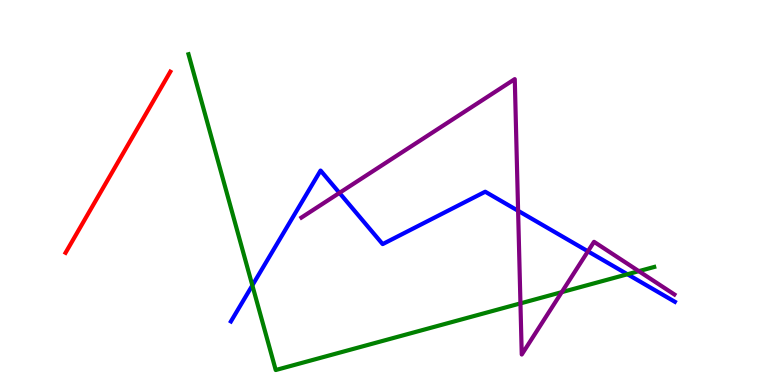[{'lines': ['blue', 'red'], 'intersections': []}, {'lines': ['green', 'red'], 'intersections': []}, {'lines': ['purple', 'red'], 'intersections': []}, {'lines': ['blue', 'green'], 'intersections': [{'x': 3.26, 'y': 2.59}, {'x': 8.1, 'y': 2.88}]}, {'lines': ['blue', 'purple'], 'intersections': [{'x': 4.38, 'y': 4.99}, {'x': 6.69, 'y': 4.52}, {'x': 7.59, 'y': 3.47}]}, {'lines': ['green', 'purple'], 'intersections': [{'x': 6.72, 'y': 2.12}, {'x': 7.25, 'y': 2.41}, {'x': 8.24, 'y': 2.96}]}]